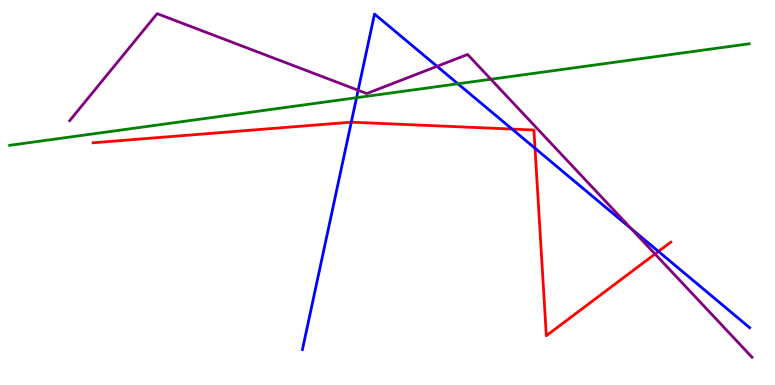[{'lines': ['blue', 'red'], 'intersections': [{'x': 4.53, 'y': 6.83}, {'x': 6.61, 'y': 6.65}, {'x': 6.9, 'y': 6.15}, {'x': 8.5, 'y': 3.47}]}, {'lines': ['green', 'red'], 'intersections': []}, {'lines': ['purple', 'red'], 'intersections': [{'x': 8.45, 'y': 3.4}]}, {'lines': ['blue', 'green'], 'intersections': [{'x': 4.6, 'y': 7.46}, {'x': 5.91, 'y': 7.82}]}, {'lines': ['blue', 'purple'], 'intersections': [{'x': 4.62, 'y': 7.66}, {'x': 5.64, 'y': 8.28}, {'x': 8.15, 'y': 4.06}]}, {'lines': ['green', 'purple'], 'intersections': [{'x': 6.33, 'y': 7.94}]}]